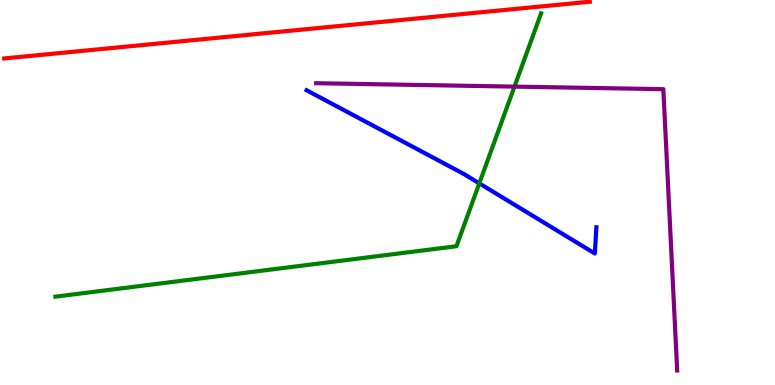[{'lines': ['blue', 'red'], 'intersections': []}, {'lines': ['green', 'red'], 'intersections': []}, {'lines': ['purple', 'red'], 'intersections': []}, {'lines': ['blue', 'green'], 'intersections': [{'x': 6.18, 'y': 5.24}]}, {'lines': ['blue', 'purple'], 'intersections': []}, {'lines': ['green', 'purple'], 'intersections': [{'x': 6.64, 'y': 7.75}]}]